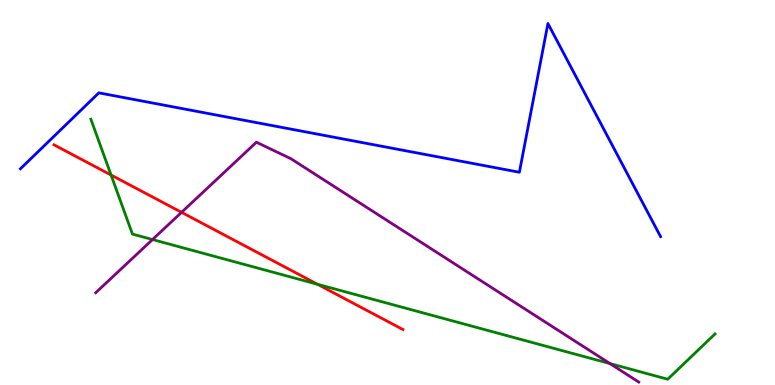[{'lines': ['blue', 'red'], 'intersections': []}, {'lines': ['green', 'red'], 'intersections': [{'x': 1.43, 'y': 5.45}, {'x': 4.1, 'y': 2.62}]}, {'lines': ['purple', 'red'], 'intersections': [{'x': 2.34, 'y': 4.48}]}, {'lines': ['blue', 'green'], 'intersections': []}, {'lines': ['blue', 'purple'], 'intersections': []}, {'lines': ['green', 'purple'], 'intersections': [{'x': 1.97, 'y': 3.78}, {'x': 7.87, 'y': 0.557}]}]